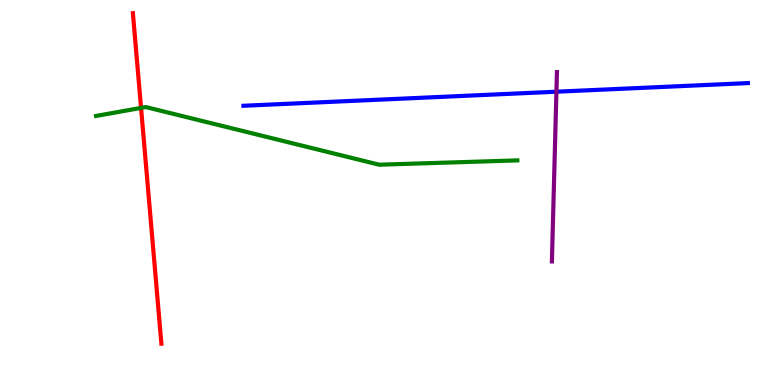[{'lines': ['blue', 'red'], 'intersections': []}, {'lines': ['green', 'red'], 'intersections': [{'x': 1.82, 'y': 7.2}]}, {'lines': ['purple', 'red'], 'intersections': []}, {'lines': ['blue', 'green'], 'intersections': []}, {'lines': ['blue', 'purple'], 'intersections': [{'x': 7.18, 'y': 7.62}]}, {'lines': ['green', 'purple'], 'intersections': []}]